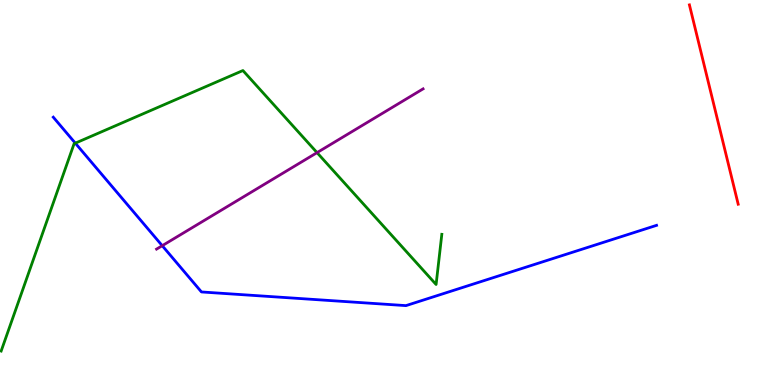[{'lines': ['blue', 'red'], 'intersections': []}, {'lines': ['green', 'red'], 'intersections': []}, {'lines': ['purple', 'red'], 'intersections': []}, {'lines': ['blue', 'green'], 'intersections': [{'x': 0.972, 'y': 6.28}]}, {'lines': ['blue', 'purple'], 'intersections': [{'x': 2.09, 'y': 3.62}]}, {'lines': ['green', 'purple'], 'intersections': [{'x': 4.09, 'y': 6.04}]}]